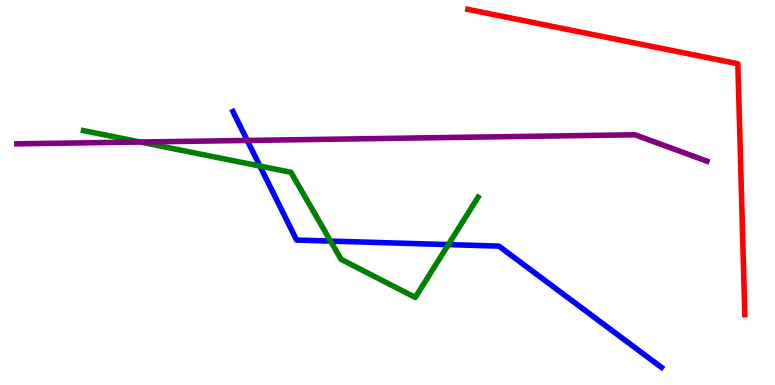[{'lines': ['blue', 'red'], 'intersections': []}, {'lines': ['green', 'red'], 'intersections': []}, {'lines': ['purple', 'red'], 'intersections': []}, {'lines': ['blue', 'green'], 'intersections': [{'x': 3.35, 'y': 5.69}, {'x': 4.27, 'y': 3.74}, {'x': 5.79, 'y': 3.65}]}, {'lines': ['blue', 'purple'], 'intersections': [{'x': 3.19, 'y': 6.35}]}, {'lines': ['green', 'purple'], 'intersections': [{'x': 1.81, 'y': 6.31}]}]